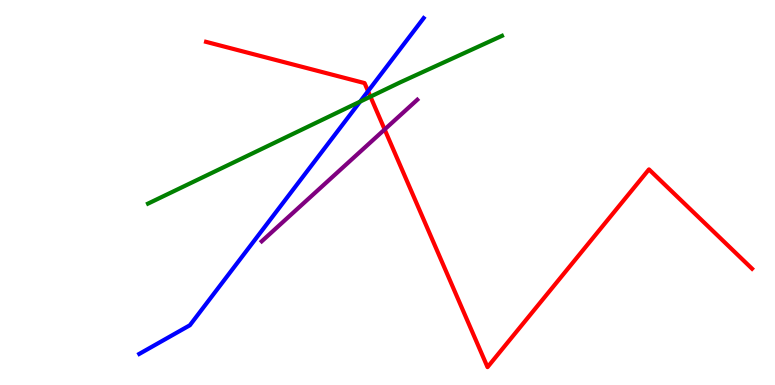[{'lines': ['blue', 'red'], 'intersections': [{'x': 4.75, 'y': 7.63}]}, {'lines': ['green', 'red'], 'intersections': [{'x': 4.78, 'y': 7.49}]}, {'lines': ['purple', 'red'], 'intersections': [{'x': 4.96, 'y': 6.64}]}, {'lines': ['blue', 'green'], 'intersections': [{'x': 4.65, 'y': 7.36}]}, {'lines': ['blue', 'purple'], 'intersections': []}, {'lines': ['green', 'purple'], 'intersections': []}]